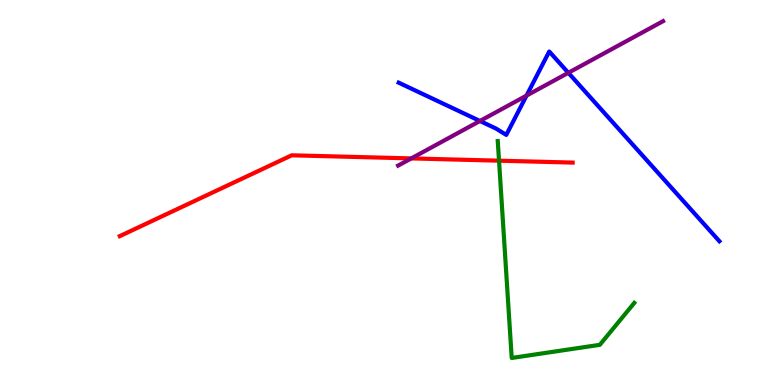[{'lines': ['blue', 'red'], 'intersections': []}, {'lines': ['green', 'red'], 'intersections': [{'x': 6.44, 'y': 5.83}]}, {'lines': ['purple', 'red'], 'intersections': [{'x': 5.31, 'y': 5.89}]}, {'lines': ['blue', 'green'], 'intersections': []}, {'lines': ['blue', 'purple'], 'intersections': [{'x': 6.19, 'y': 6.86}, {'x': 6.79, 'y': 7.52}, {'x': 7.33, 'y': 8.11}]}, {'lines': ['green', 'purple'], 'intersections': []}]